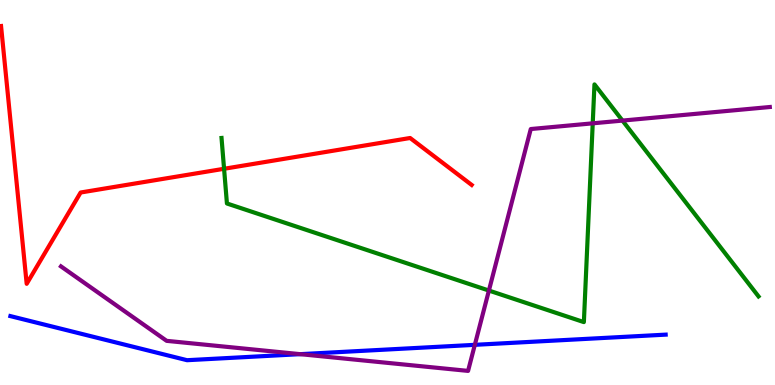[{'lines': ['blue', 'red'], 'intersections': []}, {'lines': ['green', 'red'], 'intersections': [{'x': 2.89, 'y': 5.62}]}, {'lines': ['purple', 'red'], 'intersections': []}, {'lines': ['blue', 'green'], 'intersections': []}, {'lines': ['blue', 'purple'], 'intersections': [{'x': 3.87, 'y': 0.801}, {'x': 6.13, 'y': 1.04}]}, {'lines': ['green', 'purple'], 'intersections': [{'x': 6.31, 'y': 2.45}, {'x': 7.65, 'y': 6.8}, {'x': 8.03, 'y': 6.87}]}]